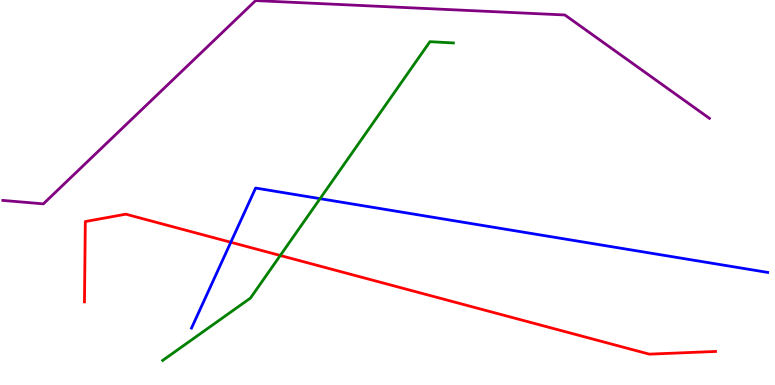[{'lines': ['blue', 'red'], 'intersections': [{'x': 2.98, 'y': 3.71}]}, {'lines': ['green', 'red'], 'intersections': [{'x': 3.62, 'y': 3.36}]}, {'lines': ['purple', 'red'], 'intersections': []}, {'lines': ['blue', 'green'], 'intersections': [{'x': 4.13, 'y': 4.84}]}, {'lines': ['blue', 'purple'], 'intersections': []}, {'lines': ['green', 'purple'], 'intersections': []}]